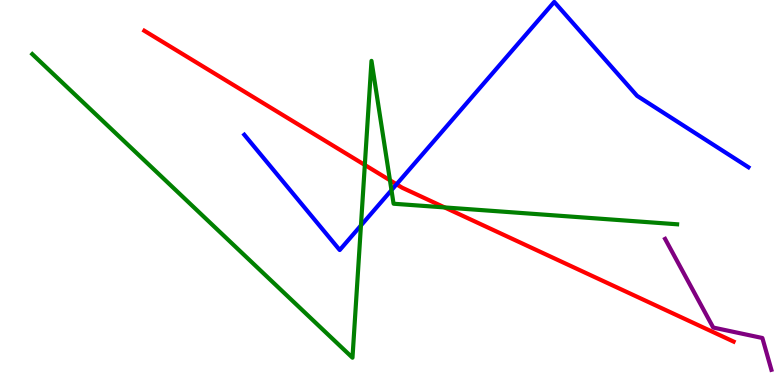[{'lines': ['blue', 'red'], 'intersections': [{'x': 5.12, 'y': 5.21}]}, {'lines': ['green', 'red'], 'intersections': [{'x': 4.71, 'y': 5.72}, {'x': 5.03, 'y': 5.32}, {'x': 5.74, 'y': 4.61}]}, {'lines': ['purple', 'red'], 'intersections': []}, {'lines': ['blue', 'green'], 'intersections': [{'x': 4.66, 'y': 4.14}, {'x': 5.05, 'y': 5.06}]}, {'lines': ['blue', 'purple'], 'intersections': []}, {'lines': ['green', 'purple'], 'intersections': []}]